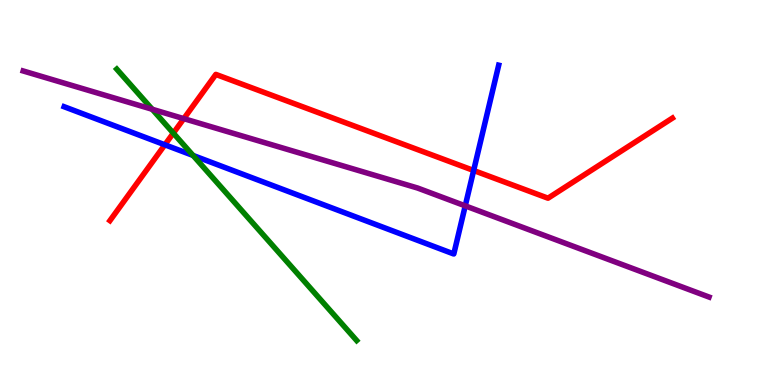[{'lines': ['blue', 'red'], 'intersections': [{'x': 2.13, 'y': 6.24}, {'x': 6.11, 'y': 5.57}]}, {'lines': ['green', 'red'], 'intersections': [{'x': 2.24, 'y': 6.54}]}, {'lines': ['purple', 'red'], 'intersections': [{'x': 2.37, 'y': 6.92}]}, {'lines': ['blue', 'green'], 'intersections': [{'x': 2.49, 'y': 5.96}]}, {'lines': ['blue', 'purple'], 'intersections': [{'x': 6.0, 'y': 4.65}]}, {'lines': ['green', 'purple'], 'intersections': [{'x': 1.96, 'y': 7.16}]}]